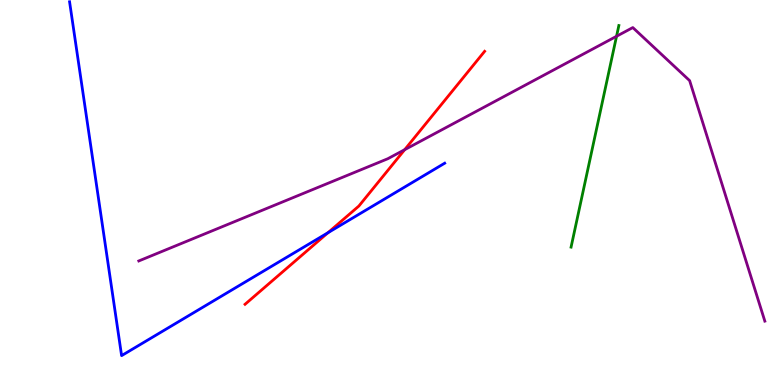[{'lines': ['blue', 'red'], 'intersections': [{'x': 4.23, 'y': 3.95}]}, {'lines': ['green', 'red'], 'intersections': []}, {'lines': ['purple', 'red'], 'intersections': [{'x': 5.22, 'y': 6.11}]}, {'lines': ['blue', 'green'], 'intersections': []}, {'lines': ['blue', 'purple'], 'intersections': []}, {'lines': ['green', 'purple'], 'intersections': [{'x': 7.96, 'y': 9.06}]}]